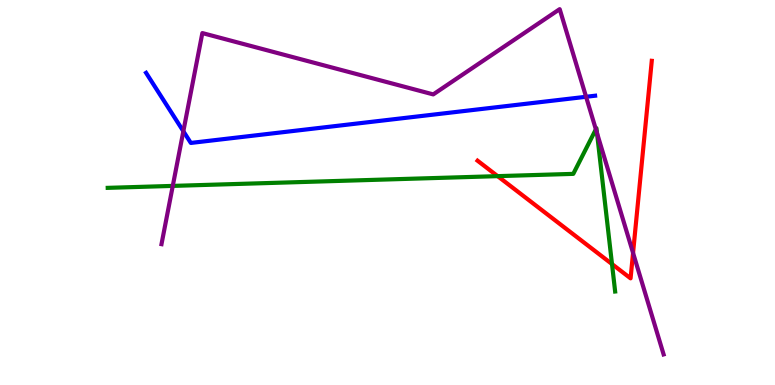[{'lines': ['blue', 'red'], 'intersections': []}, {'lines': ['green', 'red'], 'intersections': [{'x': 6.42, 'y': 5.42}, {'x': 7.9, 'y': 3.14}]}, {'lines': ['purple', 'red'], 'intersections': [{'x': 8.17, 'y': 3.43}]}, {'lines': ['blue', 'green'], 'intersections': []}, {'lines': ['blue', 'purple'], 'intersections': [{'x': 2.37, 'y': 6.59}, {'x': 7.56, 'y': 7.49}]}, {'lines': ['green', 'purple'], 'intersections': [{'x': 2.23, 'y': 5.17}, {'x': 7.69, 'y': 6.64}, {'x': 7.7, 'y': 6.54}]}]